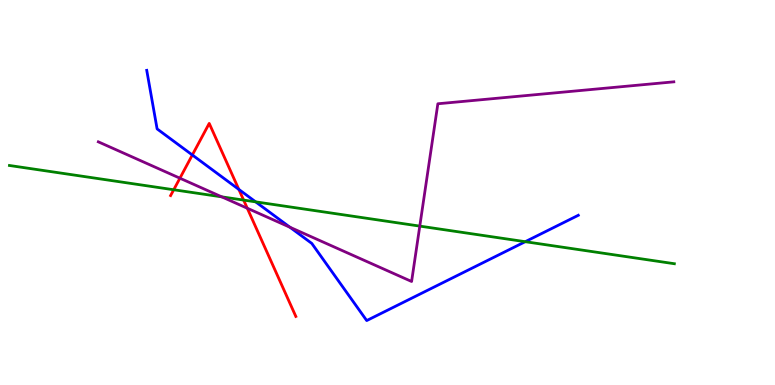[{'lines': ['blue', 'red'], 'intersections': [{'x': 2.48, 'y': 5.97}, {'x': 3.08, 'y': 5.08}]}, {'lines': ['green', 'red'], 'intersections': [{'x': 2.24, 'y': 5.07}, {'x': 3.14, 'y': 4.8}]}, {'lines': ['purple', 'red'], 'intersections': [{'x': 2.32, 'y': 5.37}, {'x': 3.19, 'y': 4.59}]}, {'lines': ['blue', 'green'], 'intersections': [{'x': 3.3, 'y': 4.76}, {'x': 6.78, 'y': 3.72}]}, {'lines': ['blue', 'purple'], 'intersections': [{'x': 3.74, 'y': 4.1}]}, {'lines': ['green', 'purple'], 'intersections': [{'x': 2.86, 'y': 4.89}, {'x': 5.42, 'y': 4.13}]}]